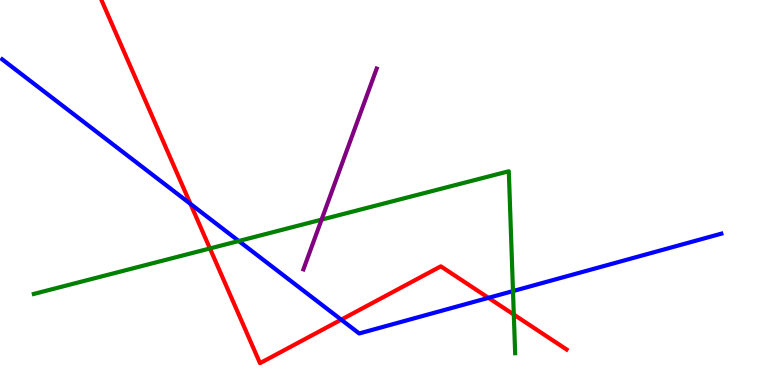[{'lines': ['blue', 'red'], 'intersections': [{'x': 2.46, 'y': 4.7}, {'x': 4.4, 'y': 1.7}, {'x': 6.3, 'y': 2.26}]}, {'lines': ['green', 'red'], 'intersections': [{'x': 2.71, 'y': 3.55}, {'x': 6.63, 'y': 1.83}]}, {'lines': ['purple', 'red'], 'intersections': []}, {'lines': ['blue', 'green'], 'intersections': [{'x': 3.08, 'y': 3.74}, {'x': 6.62, 'y': 2.44}]}, {'lines': ['blue', 'purple'], 'intersections': []}, {'lines': ['green', 'purple'], 'intersections': [{'x': 4.15, 'y': 4.3}]}]